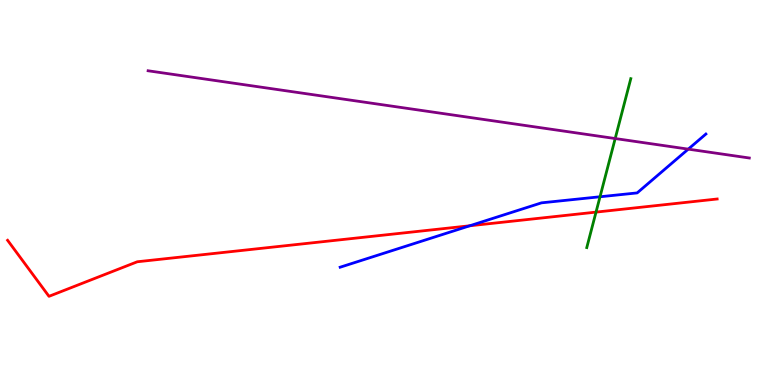[{'lines': ['blue', 'red'], 'intersections': [{'x': 6.06, 'y': 4.14}]}, {'lines': ['green', 'red'], 'intersections': [{'x': 7.69, 'y': 4.49}]}, {'lines': ['purple', 'red'], 'intersections': []}, {'lines': ['blue', 'green'], 'intersections': [{'x': 7.74, 'y': 4.89}]}, {'lines': ['blue', 'purple'], 'intersections': [{'x': 8.88, 'y': 6.13}]}, {'lines': ['green', 'purple'], 'intersections': [{'x': 7.94, 'y': 6.4}]}]